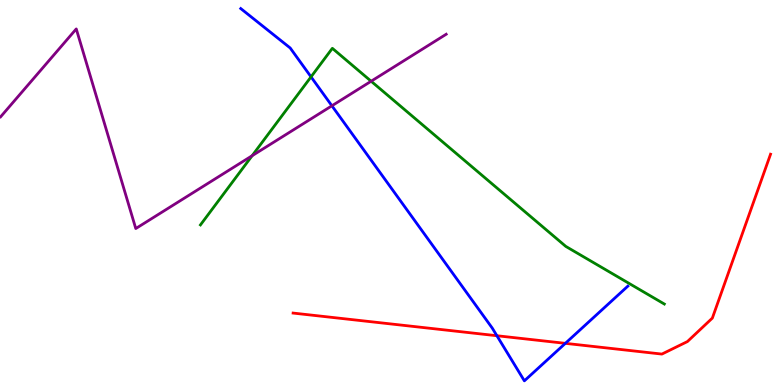[{'lines': ['blue', 'red'], 'intersections': [{'x': 6.41, 'y': 1.28}, {'x': 7.29, 'y': 1.08}]}, {'lines': ['green', 'red'], 'intersections': []}, {'lines': ['purple', 'red'], 'intersections': []}, {'lines': ['blue', 'green'], 'intersections': [{'x': 4.01, 'y': 8.0}]}, {'lines': ['blue', 'purple'], 'intersections': [{'x': 4.28, 'y': 7.25}]}, {'lines': ['green', 'purple'], 'intersections': [{'x': 3.25, 'y': 5.96}, {'x': 4.79, 'y': 7.89}]}]